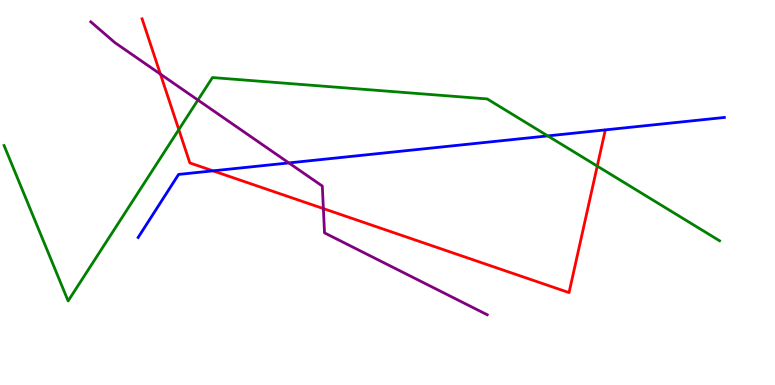[{'lines': ['blue', 'red'], 'intersections': [{'x': 2.75, 'y': 5.56}]}, {'lines': ['green', 'red'], 'intersections': [{'x': 2.31, 'y': 6.63}, {'x': 7.71, 'y': 5.69}]}, {'lines': ['purple', 'red'], 'intersections': [{'x': 2.07, 'y': 8.08}, {'x': 4.17, 'y': 4.58}]}, {'lines': ['blue', 'green'], 'intersections': [{'x': 7.07, 'y': 6.47}]}, {'lines': ['blue', 'purple'], 'intersections': [{'x': 3.73, 'y': 5.77}]}, {'lines': ['green', 'purple'], 'intersections': [{'x': 2.55, 'y': 7.4}]}]